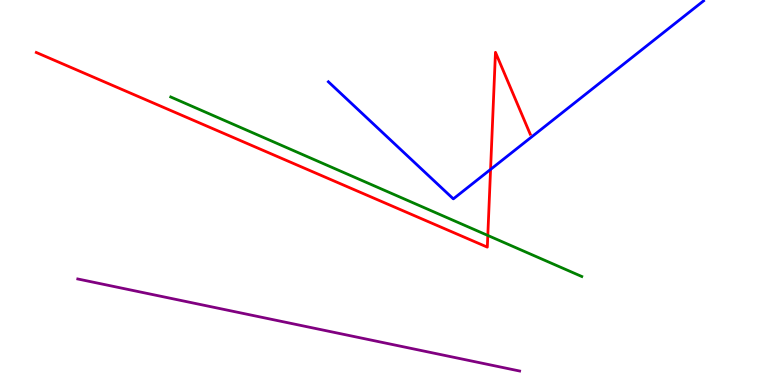[{'lines': ['blue', 'red'], 'intersections': [{'x': 6.33, 'y': 5.6}]}, {'lines': ['green', 'red'], 'intersections': [{'x': 6.29, 'y': 3.88}]}, {'lines': ['purple', 'red'], 'intersections': []}, {'lines': ['blue', 'green'], 'intersections': []}, {'lines': ['blue', 'purple'], 'intersections': []}, {'lines': ['green', 'purple'], 'intersections': []}]